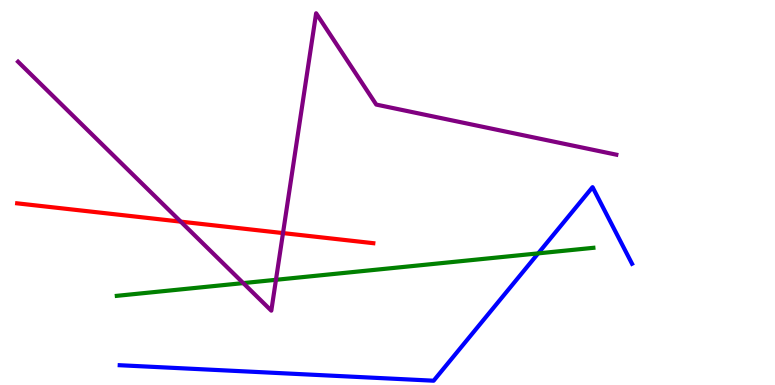[{'lines': ['blue', 'red'], 'intersections': []}, {'lines': ['green', 'red'], 'intersections': []}, {'lines': ['purple', 'red'], 'intersections': [{'x': 2.33, 'y': 4.24}, {'x': 3.65, 'y': 3.95}]}, {'lines': ['blue', 'green'], 'intersections': [{'x': 6.94, 'y': 3.42}]}, {'lines': ['blue', 'purple'], 'intersections': []}, {'lines': ['green', 'purple'], 'intersections': [{'x': 3.14, 'y': 2.65}, {'x': 3.56, 'y': 2.73}]}]